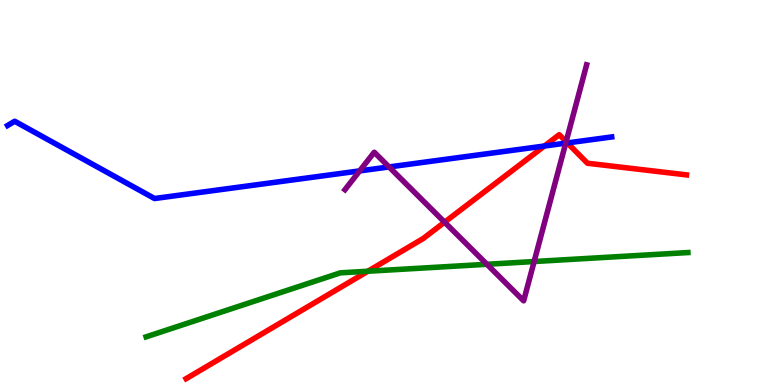[{'lines': ['blue', 'red'], 'intersections': [{'x': 7.02, 'y': 6.21}, {'x': 7.32, 'y': 6.29}]}, {'lines': ['green', 'red'], 'intersections': [{'x': 4.75, 'y': 2.95}]}, {'lines': ['purple', 'red'], 'intersections': [{'x': 5.74, 'y': 4.23}, {'x': 7.3, 'y': 6.32}]}, {'lines': ['blue', 'green'], 'intersections': []}, {'lines': ['blue', 'purple'], 'intersections': [{'x': 4.64, 'y': 5.56}, {'x': 5.02, 'y': 5.66}, {'x': 7.3, 'y': 6.28}]}, {'lines': ['green', 'purple'], 'intersections': [{'x': 6.28, 'y': 3.14}, {'x': 6.89, 'y': 3.21}]}]